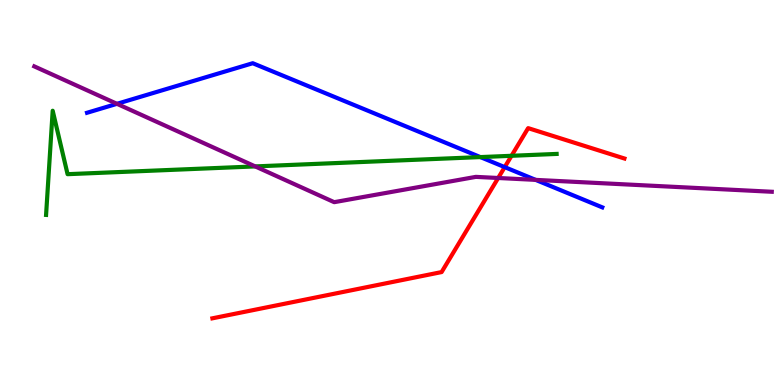[{'lines': ['blue', 'red'], 'intersections': [{'x': 6.51, 'y': 5.66}]}, {'lines': ['green', 'red'], 'intersections': [{'x': 6.6, 'y': 5.95}]}, {'lines': ['purple', 'red'], 'intersections': [{'x': 6.43, 'y': 5.38}]}, {'lines': ['blue', 'green'], 'intersections': [{'x': 6.2, 'y': 5.92}]}, {'lines': ['blue', 'purple'], 'intersections': [{'x': 1.51, 'y': 7.3}, {'x': 6.91, 'y': 5.33}]}, {'lines': ['green', 'purple'], 'intersections': [{'x': 3.29, 'y': 5.68}]}]